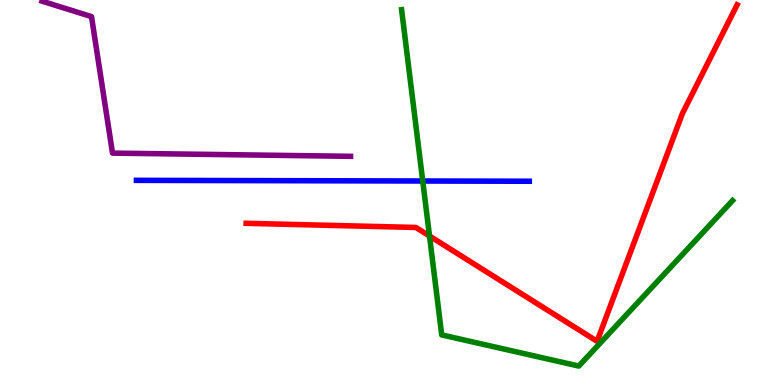[{'lines': ['blue', 'red'], 'intersections': []}, {'lines': ['green', 'red'], 'intersections': [{'x': 5.54, 'y': 3.87}]}, {'lines': ['purple', 'red'], 'intersections': []}, {'lines': ['blue', 'green'], 'intersections': [{'x': 5.45, 'y': 5.3}]}, {'lines': ['blue', 'purple'], 'intersections': []}, {'lines': ['green', 'purple'], 'intersections': []}]